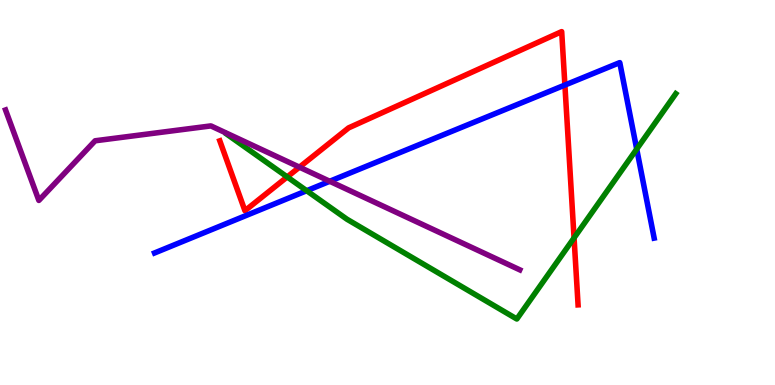[{'lines': ['blue', 'red'], 'intersections': [{'x': 7.29, 'y': 7.79}]}, {'lines': ['green', 'red'], 'intersections': [{'x': 3.71, 'y': 5.4}, {'x': 7.41, 'y': 3.82}]}, {'lines': ['purple', 'red'], 'intersections': [{'x': 3.86, 'y': 5.66}]}, {'lines': ['blue', 'green'], 'intersections': [{'x': 3.96, 'y': 5.05}, {'x': 8.22, 'y': 6.13}]}, {'lines': ['blue', 'purple'], 'intersections': [{'x': 4.25, 'y': 5.29}]}, {'lines': ['green', 'purple'], 'intersections': []}]